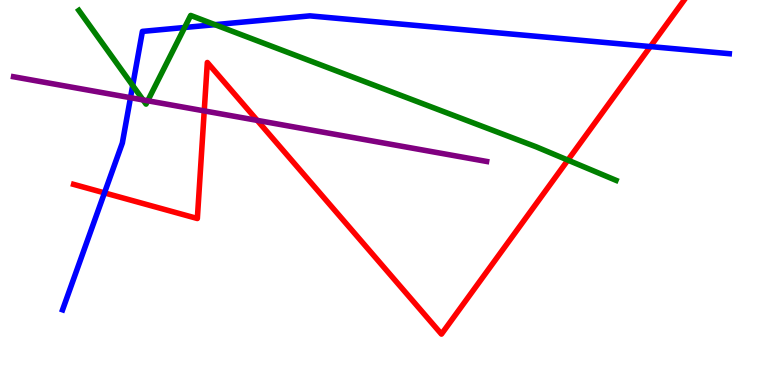[{'lines': ['blue', 'red'], 'intersections': [{'x': 1.35, 'y': 4.99}, {'x': 8.39, 'y': 8.79}]}, {'lines': ['green', 'red'], 'intersections': [{'x': 7.33, 'y': 5.84}]}, {'lines': ['purple', 'red'], 'intersections': [{'x': 2.64, 'y': 7.12}, {'x': 3.32, 'y': 6.87}]}, {'lines': ['blue', 'green'], 'intersections': [{'x': 1.71, 'y': 7.78}, {'x': 2.38, 'y': 9.29}, {'x': 2.77, 'y': 9.36}]}, {'lines': ['blue', 'purple'], 'intersections': [{'x': 1.68, 'y': 7.46}]}, {'lines': ['green', 'purple'], 'intersections': [{'x': 1.85, 'y': 7.4}, {'x': 1.91, 'y': 7.38}]}]